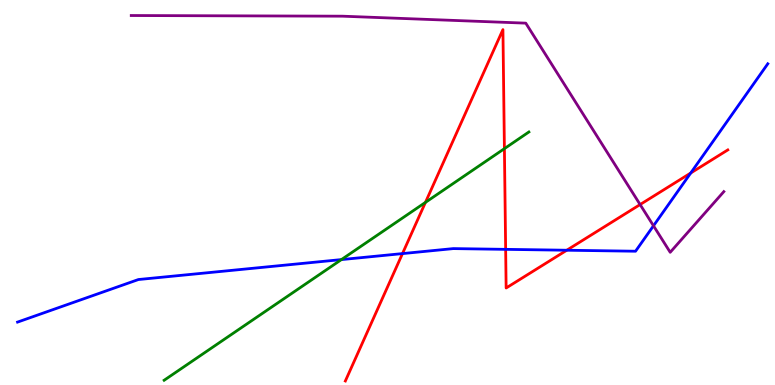[{'lines': ['blue', 'red'], 'intersections': [{'x': 5.19, 'y': 3.41}, {'x': 6.52, 'y': 3.52}, {'x': 7.31, 'y': 3.5}, {'x': 8.91, 'y': 5.51}]}, {'lines': ['green', 'red'], 'intersections': [{'x': 5.49, 'y': 4.74}, {'x': 6.51, 'y': 6.14}]}, {'lines': ['purple', 'red'], 'intersections': [{'x': 8.26, 'y': 4.69}]}, {'lines': ['blue', 'green'], 'intersections': [{'x': 4.41, 'y': 3.26}]}, {'lines': ['blue', 'purple'], 'intersections': [{'x': 8.43, 'y': 4.14}]}, {'lines': ['green', 'purple'], 'intersections': []}]